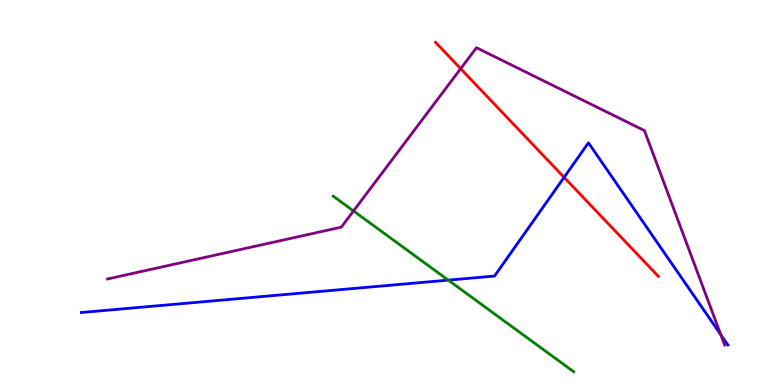[{'lines': ['blue', 'red'], 'intersections': [{'x': 7.28, 'y': 5.39}]}, {'lines': ['green', 'red'], 'intersections': []}, {'lines': ['purple', 'red'], 'intersections': [{'x': 5.94, 'y': 8.22}]}, {'lines': ['blue', 'green'], 'intersections': [{'x': 5.78, 'y': 2.72}]}, {'lines': ['blue', 'purple'], 'intersections': [{'x': 9.3, 'y': 1.31}]}, {'lines': ['green', 'purple'], 'intersections': [{'x': 4.56, 'y': 4.52}]}]